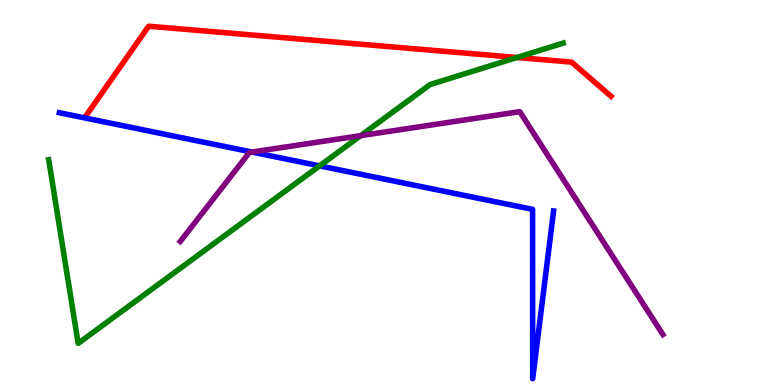[{'lines': ['blue', 'red'], 'intersections': []}, {'lines': ['green', 'red'], 'intersections': [{'x': 6.67, 'y': 8.51}]}, {'lines': ['purple', 'red'], 'intersections': []}, {'lines': ['blue', 'green'], 'intersections': [{'x': 4.12, 'y': 5.69}]}, {'lines': ['blue', 'purple'], 'intersections': [{'x': 3.25, 'y': 6.05}]}, {'lines': ['green', 'purple'], 'intersections': [{'x': 4.65, 'y': 6.48}]}]